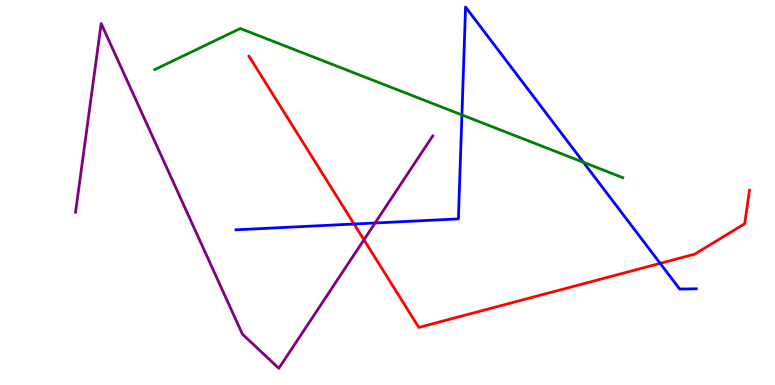[{'lines': ['blue', 'red'], 'intersections': [{'x': 4.57, 'y': 4.18}, {'x': 8.52, 'y': 3.16}]}, {'lines': ['green', 'red'], 'intersections': []}, {'lines': ['purple', 'red'], 'intersections': [{'x': 4.7, 'y': 3.77}]}, {'lines': ['blue', 'green'], 'intersections': [{'x': 5.96, 'y': 7.01}, {'x': 7.53, 'y': 5.78}]}, {'lines': ['blue', 'purple'], 'intersections': [{'x': 4.84, 'y': 4.21}]}, {'lines': ['green', 'purple'], 'intersections': []}]